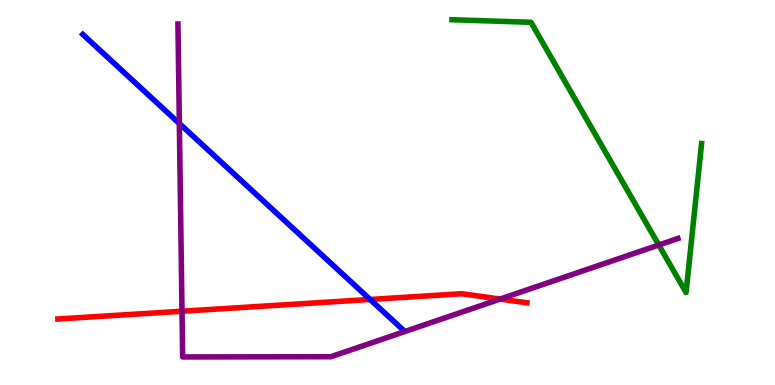[{'lines': ['blue', 'red'], 'intersections': [{'x': 4.78, 'y': 2.22}]}, {'lines': ['green', 'red'], 'intersections': []}, {'lines': ['purple', 'red'], 'intersections': [{'x': 2.35, 'y': 1.92}, {'x': 6.45, 'y': 2.23}]}, {'lines': ['blue', 'green'], 'intersections': []}, {'lines': ['blue', 'purple'], 'intersections': [{'x': 2.31, 'y': 6.79}]}, {'lines': ['green', 'purple'], 'intersections': [{'x': 8.5, 'y': 3.64}]}]